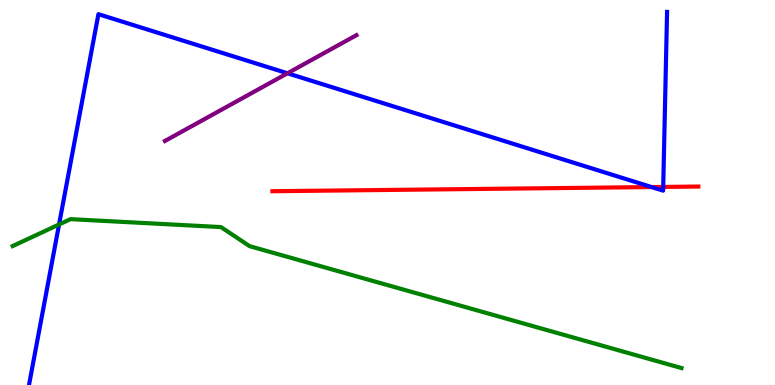[{'lines': ['blue', 'red'], 'intersections': [{'x': 8.41, 'y': 5.14}, {'x': 8.56, 'y': 5.14}]}, {'lines': ['green', 'red'], 'intersections': []}, {'lines': ['purple', 'red'], 'intersections': []}, {'lines': ['blue', 'green'], 'intersections': [{'x': 0.762, 'y': 4.17}]}, {'lines': ['blue', 'purple'], 'intersections': [{'x': 3.71, 'y': 8.1}]}, {'lines': ['green', 'purple'], 'intersections': []}]